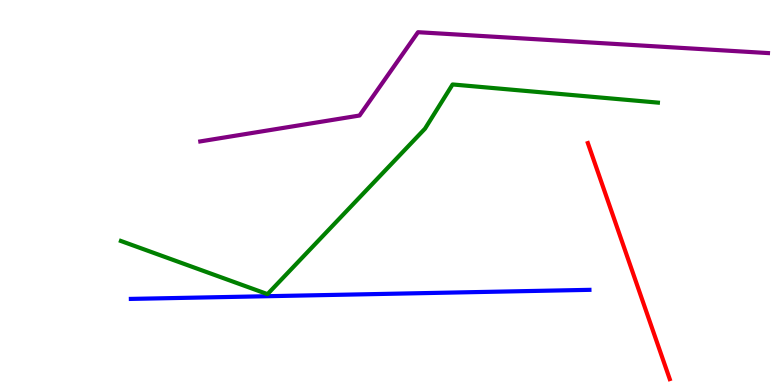[{'lines': ['blue', 'red'], 'intersections': []}, {'lines': ['green', 'red'], 'intersections': []}, {'lines': ['purple', 'red'], 'intersections': []}, {'lines': ['blue', 'green'], 'intersections': []}, {'lines': ['blue', 'purple'], 'intersections': []}, {'lines': ['green', 'purple'], 'intersections': []}]